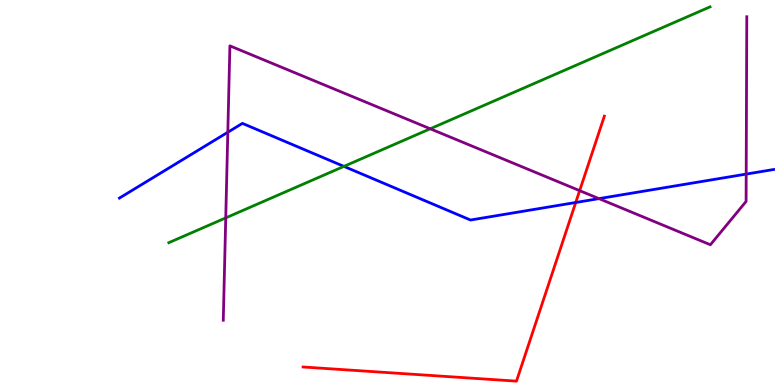[{'lines': ['blue', 'red'], 'intersections': [{'x': 7.43, 'y': 4.74}]}, {'lines': ['green', 'red'], 'intersections': []}, {'lines': ['purple', 'red'], 'intersections': [{'x': 7.48, 'y': 5.05}]}, {'lines': ['blue', 'green'], 'intersections': [{'x': 4.44, 'y': 5.68}]}, {'lines': ['blue', 'purple'], 'intersections': [{'x': 2.94, 'y': 6.57}, {'x': 7.73, 'y': 4.84}, {'x': 9.63, 'y': 5.48}]}, {'lines': ['green', 'purple'], 'intersections': [{'x': 2.91, 'y': 4.34}, {'x': 5.55, 'y': 6.65}]}]